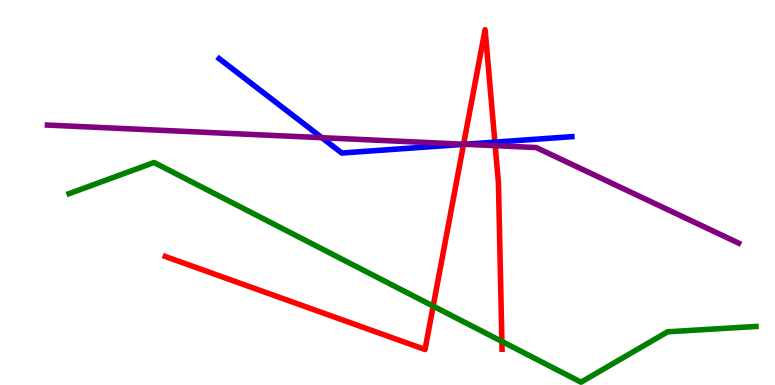[{'lines': ['blue', 'red'], 'intersections': [{'x': 5.98, 'y': 6.25}, {'x': 6.39, 'y': 6.31}]}, {'lines': ['green', 'red'], 'intersections': [{'x': 5.59, 'y': 2.05}, {'x': 6.48, 'y': 1.13}]}, {'lines': ['purple', 'red'], 'intersections': [{'x': 5.98, 'y': 6.25}, {'x': 6.39, 'y': 6.22}]}, {'lines': ['blue', 'green'], 'intersections': []}, {'lines': ['blue', 'purple'], 'intersections': [{'x': 4.15, 'y': 6.42}, {'x': 6.0, 'y': 6.25}]}, {'lines': ['green', 'purple'], 'intersections': []}]